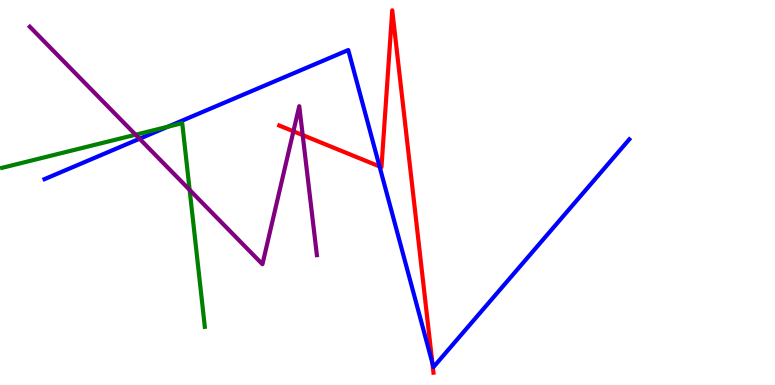[{'lines': ['blue', 'red'], 'intersections': [{'x': 4.9, 'y': 5.68}, {'x': 5.58, 'y': 0.571}]}, {'lines': ['green', 'red'], 'intersections': []}, {'lines': ['purple', 'red'], 'intersections': [{'x': 3.79, 'y': 6.59}, {'x': 3.91, 'y': 6.49}]}, {'lines': ['blue', 'green'], 'intersections': [{'x': 2.17, 'y': 6.71}]}, {'lines': ['blue', 'purple'], 'intersections': [{'x': 1.8, 'y': 6.4}]}, {'lines': ['green', 'purple'], 'intersections': [{'x': 1.75, 'y': 6.5}, {'x': 2.45, 'y': 5.07}]}]